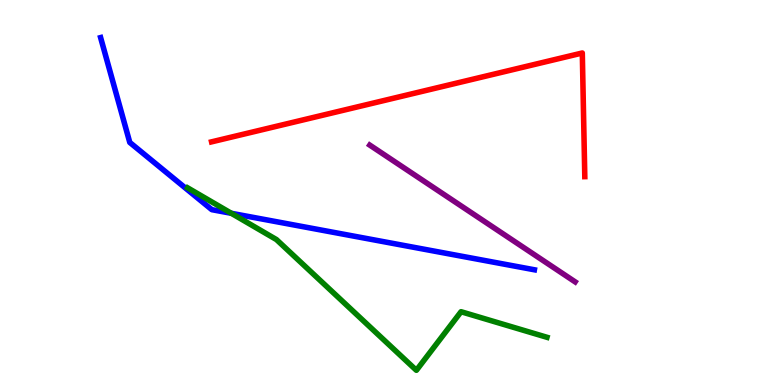[{'lines': ['blue', 'red'], 'intersections': []}, {'lines': ['green', 'red'], 'intersections': []}, {'lines': ['purple', 'red'], 'intersections': []}, {'lines': ['blue', 'green'], 'intersections': [{'x': 2.99, 'y': 4.46}]}, {'lines': ['blue', 'purple'], 'intersections': []}, {'lines': ['green', 'purple'], 'intersections': []}]